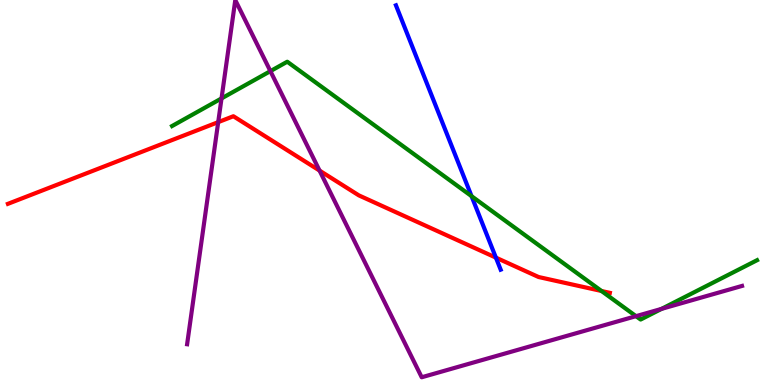[{'lines': ['blue', 'red'], 'intersections': [{'x': 6.4, 'y': 3.31}]}, {'lines': ['green', 'red'], 'intersections': [{'x': 7.76, 'y': 2.44}]}, {'lines': ['purple', 'red'], 'intersections': [{'x': 2.82, 'y': 6.83}, {'x': 4.12, 'y': 5.57}]}, {'lines': ['blue', 'green'], 'intersections': [{'x': 6.08, 'y': 4.91}]}, {'lines': ['blue', 'purple'], 'intersections': []}, {'lines': ['green', 'purple'], 'intersections': [{'x': 2.86, 'y': 7.44}, {'x': 3.49, 'y': 8.15}, {'x': 8.21, 'y': 1.79}, {'x': 8.54, 'y': 1.98}]}]